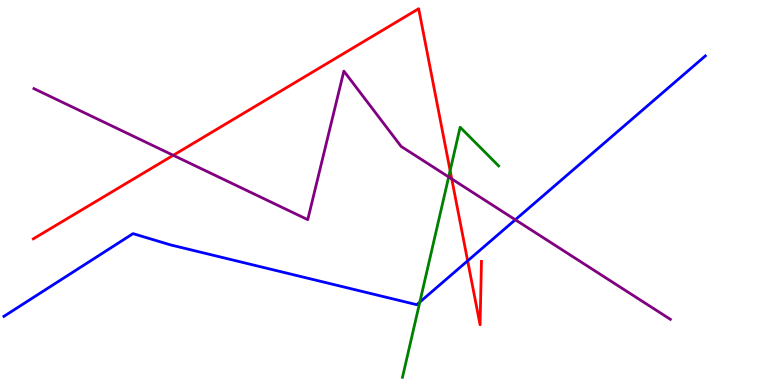[{'lines': ['blue', 'red'], 'intersections': [{'x': 6.03, 'y': 3.23}]}, {'lines': ['green', 'red'], 'intersections': [{'x': 5.81, 'y': 5.57}]}, {'lines': ['purple', 'red'], 'intersections': [{'x': 2.24, 'y': 5.97}, {'x': 5.83, 'y': 5.35}]}, {'lines': ['blue', 'green'], 'intersections': [{'x': 5.42, 'y': 2.15}]}, {'lines': ['blue', 'purple'], 'intersections': [{'x': 6.65, 'y': 4.29}]}, {'lines': ['green', 'purple'], 'intersections': [{'x': 5.79, 'y': 5.4}]}]